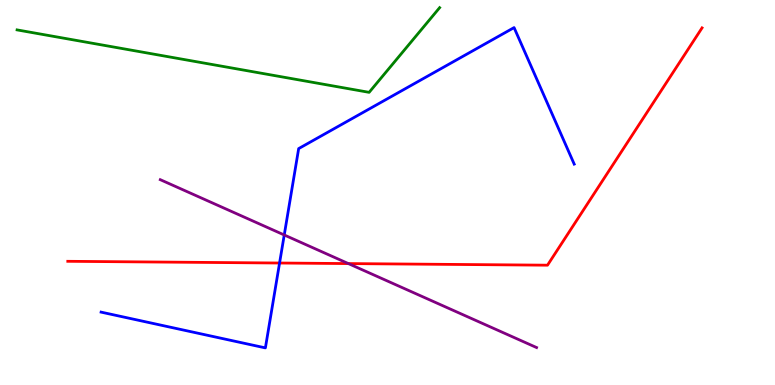[{'lines': ['blue', 'red'], 'intersections': [{'x': 3.61, 'y': 3.17}]}, {'lines': ['green', 'red'], 'intersections': []}, {'lines': ['purple', 'red'], 'intersections': [{'x': 4.49, 'y': 3.15}]}, {'lines': ['blue', 'green'], 'intersections': []}, {'lines': ['blue', 'purple'], 'intersections': [{'x': 3.67, 'y': 3.9}]}, {'lines': ['green', 'purple'], 'intersections': []}]